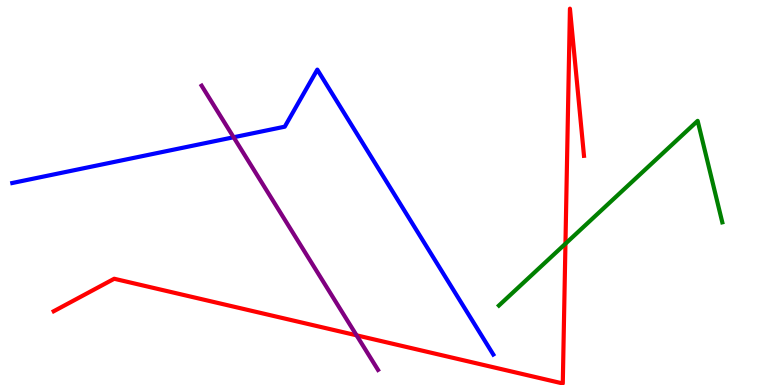[{'lines': ['blue', 'red'], 'intersections': []}, {'lines': ['green', 'red'], 'intersections': [{'x': 7.3, 'y': 3.67}]}, {'lines': ['purple', 'red'], 'intersections': [{'x': 4.6, 'y': 1.29}]}, {'lines': ['blue', 'green'], 'intersections': []}, {'lines': ['blue', 'purple'], 'intersections': [{'x': 3.01, 'y': 6.43}]}, {'lines': ['green', 'purple'], 'intersections': []}]